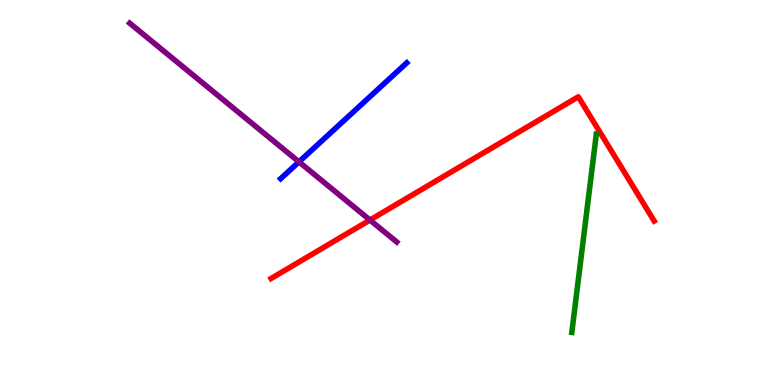[{'lines': ['blue', 'red'], 'intersections': []}, {'lines': ['green', 'red'], 'intersections': []}, {'lines': ['purple', 'red'], 'intersections': [{'x': 4.77, 'y': 4.29}]}, {'lines': ['blue', 'green'], 'intersections': []}, {'lines': ['blue', 'purple'], 'intersections': [{'x': 3.86, 'y': 5.8}]}, {'lines': ['green', 'purple'], 'intersections': []}]